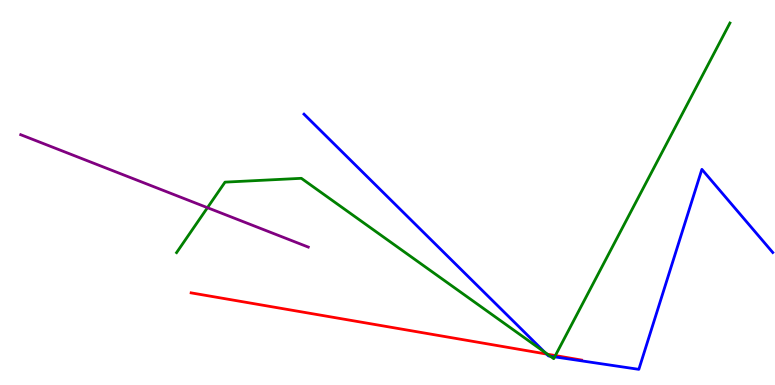[{'lines': ['blue', 'red'], 'intersections': [{'x': 7.05, 'y': 0.804}]}, {'lines': ['green', 'red'], 'intersections': [{'x': 7.06, 'y': 0.8}, {'x': 7.17, 'y': 0.765}]}, {'lines': ['purple', 'red'], 'intersections': []}, {'lines': ['blue', 'green'], 'intersections': [{'x': 7.03, 'y': 0.85}, {'x': 7.1, 'y': 0.748}, {'x': 7.16, 'y': 0.731}]}, {'lines': ['blue', 'purple'], 'intersections': []}, {'lines': ['green', 'purple'], 'intersections': [{'x': 2.68, 'y': 4.61}]}]